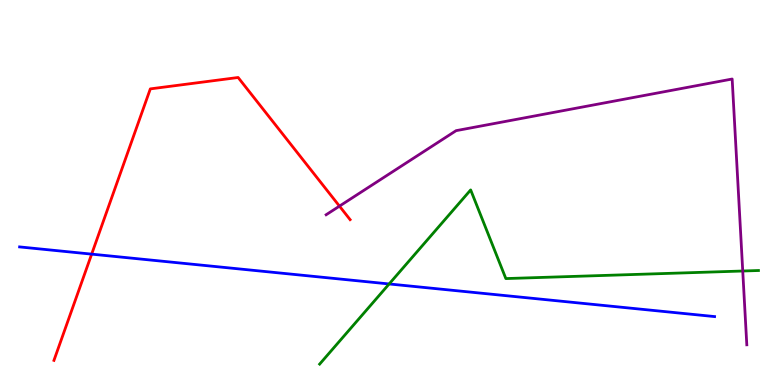[{'lines': ['blue', 'red'], 'intersections': [{'x': 1.18, 'y': 3.4}]}, {'lines': ['green', 'red'], 'intersections': []}, {'lines': ['purple', 'red'], 'intersections': [{'x': 4.38, 'y': 4.65}]}, {'lines': ['blue', 'green'], 'intersections': [{'x': 5.02, 'y': 2.62}]}, {'lines': ['blue', 'purple'], 'intersections': []}, {'lines': ['green', 'purple'], 'intersections': [{'x': 9.58, 'y': 2.96}]}]